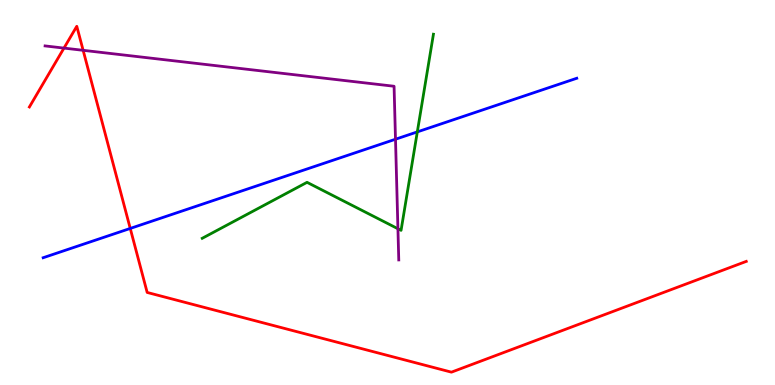[{'lines': ['blue', 'red'], 'intersections': [{'x': 1.68, 'y': 4.07}]}, {'lines': ['green', 'red'], 'intersections': []}, {'lines': ['purple', 'red'], 'intersections': [{'x': 0.825, 'y': 8.75}, {'x': 1.07, 'y': 8.69}]}, {'lines': ['blue', 'green'], 'intersections': [{'x': 5.38, 'y': 6.57}]}, {'lines': ['blue', 'purple'], 'intersections': [{'x': 5.1, 'y': 6.38}]}, {'lines': ['green', 'purple'], 'intersections': [{'x': 5.13, 'y': 4.06}]}]